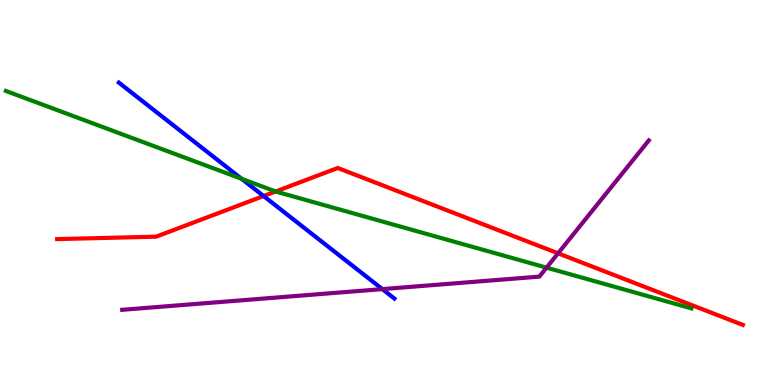[{'lines': ['blue', 'red'], 'intersections': [{'x': 3.4, 'y': 4.91}]}, {'lines': ['green', 'red'], 'intersections': [{'x': 3.56, 'y': 5.03}]}, {'lines': ['purple', 'red'], 'intersections': [{'x': 7.2, 'y': 3.42}]}, {'lines': ['blue', 'green'], 'intersections': [{'x': 3.12, 'y': 5.36}]}, {'lines': ['blue', 'purple'], 'intersections': [{'x': 4.93, 'y': 2.49}]}, {'lines': ['green', 'purple'], 'intersections': [{'x': 7.05, 'y': 3.05}]}]